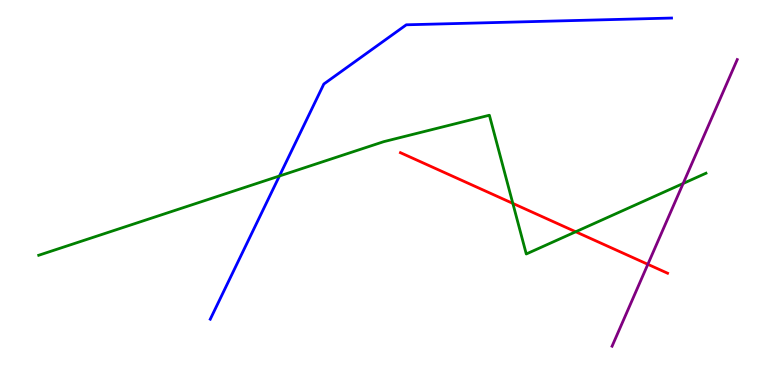[{'lines': ['blue', 'red'], 'intersections': []}, {'lines': ['green', 'red'], 'intersections': [{'x': 6.62, 'y': 4.72}, {'x': 7.43, 'y': 3.98}]}, {'lines': ['purple', 'red'], 'intersections': [{'x': 8.36, 'y': 3.13}]}, {'lines': ['blue', 'green'], 'intersections': [{'x': 3.61, 'y': 5.43}]}, {'lines': ['blue', 'purple'], 'intersections': []}, {'lines': ['green', 'purple'], 'intersections': [{'x': 8.81, 'y': 5.23}]}]